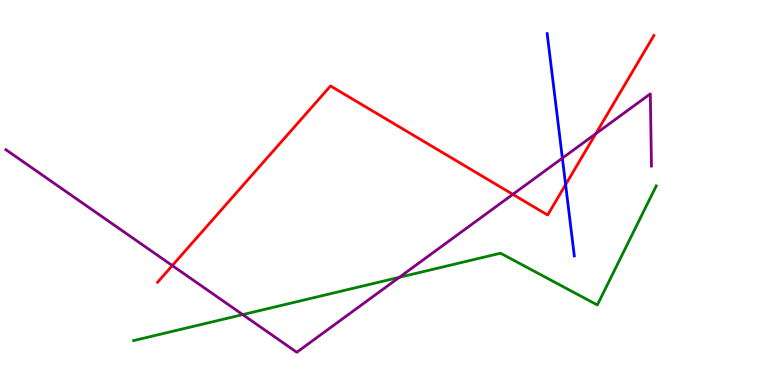[{'lines': ['blue', 'red'], 'intersections': [{'x': 7.3, 'y': 5.2}]}, {'lines': ['green', 'red'], 'intersections': []}, {'lines': ['purple', 'red'], 'intersections': [{'x': 2.22, 'y': 3.1}, {'x': 6.62, 'y': 4.95}, {'x': 7.69, 'y': 6.53}]}, {'lines': ['blue', 'green'], 'intersections': []}, {'lines': ['blue', 'purple'], 'intersections': [{'x': 7.26, 'y': 5.89}]}, {'lines': ['green', 'purple'], 'intersections': [{'x': 3.13, 'y': 1.83}, {'x': 5.15, 'y': 2.8}]}]